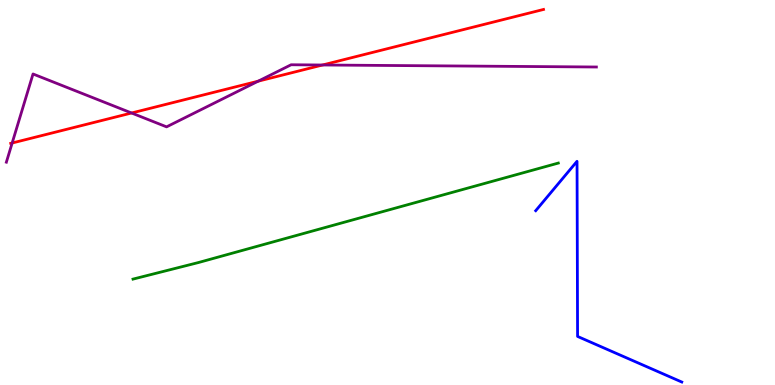[{'lines': ['blue', 'red'], 'intersections': []}, {'lines': ['green', 'red'], 'intersections': []}, {'lines': ['purple', 'red'], 'intersections': [{'x': 0.157, 'y': 6.29}, {'x': 1.7, 'y': 7.06}, {'x': 3.33, 'y': 7.89}, {'x': 4.16, 'y': 8.31}]}, {'lines': ['blue', 'green'], 'intersections': []}, {'lines': ['blue', 'purple'], 'intersections': []}, {'lines': ['green', 'purple'], 'intersections': []}]